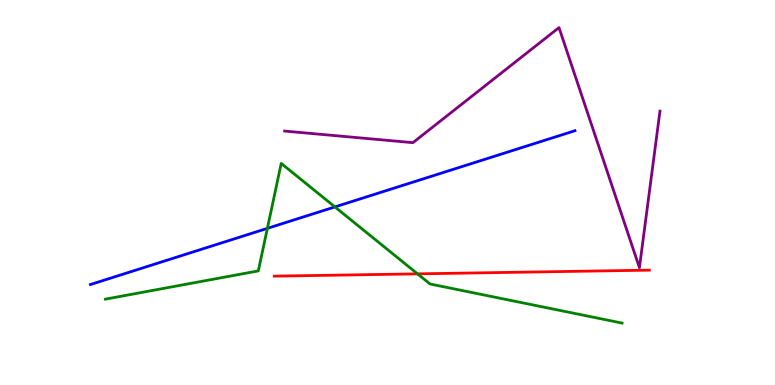[{'lines': ['blue', 'red'], 'intersections': []}, {'lines': ['green', 'red'], 'intersections': [{'x': 5.39, 'y': 2.89}]}, {'lines': ['purple', 'red'], 'intersections': []}, {'lines': ['blue', 'green'], 'intersections': [{'x': 3.45, 'y': 4.07}, {'x': 4.32, 'y': 4.63}]}, {'lines': ['blue', 'purple'], 'intersections': []}, {'lines': ['green', 'purple'], 'intersections': []}]